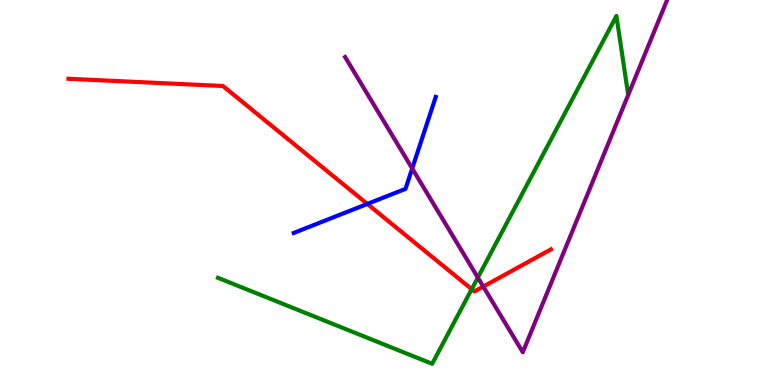[{'lines': ['blue', 'red'], 'intersections': [{'x': 4.74, 'y': 4.7}]}, {'lines': ['green', 'red'], 'intersections': [{'x': 6.09, 'y': 2.49}]}, {'lines': ['purple', 'red'], 'intersections': [{'x': 6.24, 'y': 2.56}]}, {'lines': ['blue', 'green'], 'intersections': []}, {'lines': ['blue', 'purple'], 'intersections': [{'x': 5.32, 'y': 5.62}]}, {'lines': ['green', 'purple'], 'intersections': [{'x': 6.17, 'y': 2.79}]}]